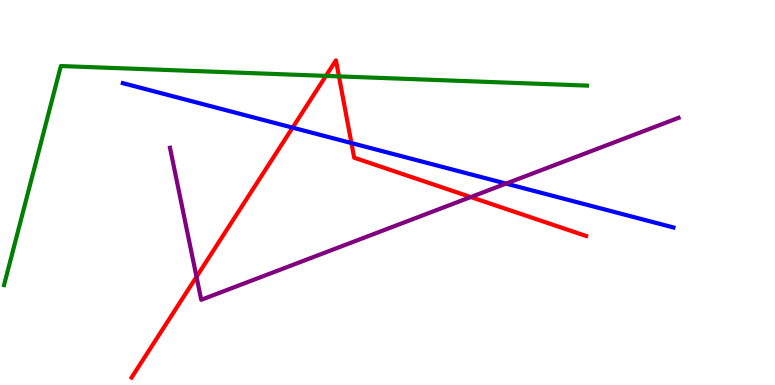[{'lines': ['blue', 'red'], 'intersections': [{'x': 3.78, 'y': 6.68}, {'x': 4.53, 'y': 6.28}]}, {'lines': ['green', 'red'], 'intersections': [{'x': 4.21, 'y': 8.03}, {'x': 4.37, 'y': 8.02}]}, {'lines': ['purple', 'red'], 'intersections': [{'x': 2.54, 'y': 2.81}, {'x': 6.07, 'y': 4.88}]}, {'lines': ['blue', 'green'], 'intersections': []}, {'lines': ['blue', 'purple'], 'intersections': [{'x': 6.53, 'y': 5.23}]}, {'lines': ['green', 'purple'], 'intersections': []}]